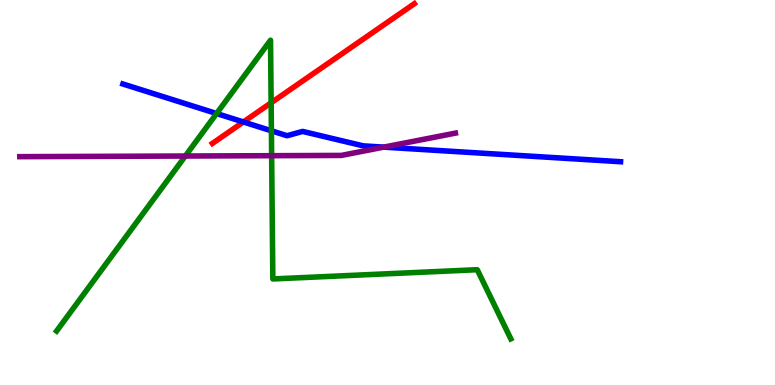[{'lines': ['blue', 'red'], 'intersections': [{'x': 3.14, 'y': 6.83}]}, {'lines': ['green', 'red'], 'intersections': [{'x': 3.5, 'y': 7.33}]}, {'lines': ['purple', 'red'], 'intersections': []}, {'lines': ['blue', 'green'], 'intersections': [{'x': 2.79, 'y': 7.05}, {'x': 3.5, 'y': 6.6}]}, {'lines': ['blue', 'purple'], 'intersections': [{'x': 4.95, 'y': 6.18}]}, {'lines': ['green', 'purple'], 'intersections': [{'x': 2.39, 'y': 5.95}, {'x': 3.51, 'y': 5.96}]}]